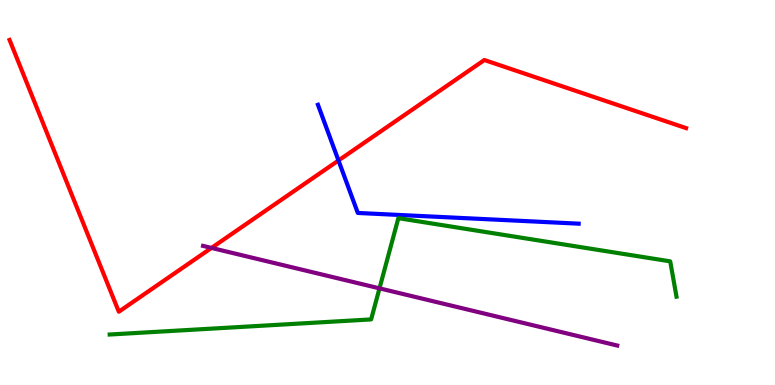[{'lines': ['blue', 'red'], 'intersections': [{'x': 4.37, 'y': 5.83}]}, {'lines': ['green', 'red'], 'intersections': []}, {'lines': ['purple', 'red'], 'intersections': [{'x': 2.73, 'y': 3.56}]}, {'lines': ['blue', 'green'], 'intersections': []}, {'lines': ['blue', 'purple'], 'intersections': []}, {'lines': ['green', 'purple'], 'intersections': [{'x': 4.9, 'y': 2.51}]}]